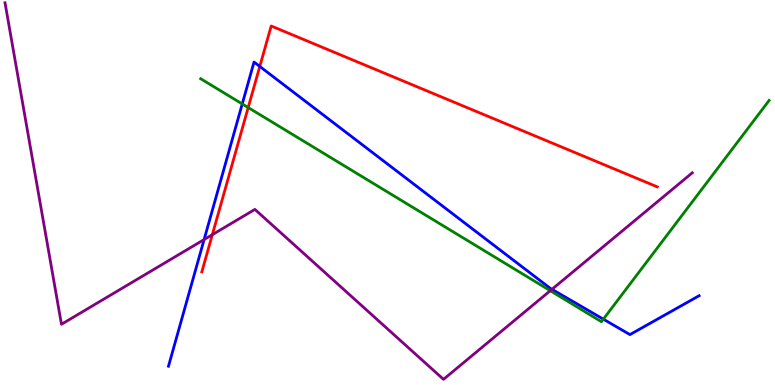[{'lines': ['blue', 'red'], 'intersections': [{'x': 3.35, 'y': 8.27}]}, {'lines': ['green', 'red'], 'intersections': [{'x': 3.2, 'y': 7.21}]}, {'lines': ['purple', 'red'], 'intersections': [{'x': 2.74, 'y': 3.9}]}, {'lines': ['blue', 'green'], 'intersections': [{'x': 3.13, 'y': 7.3}, {'x': 7.79, 'y': 1.71}]}, {'lines': ['blue', 'purple'], 'intersections': [{'x': 2.63, 'y': 3.78}, {'x': 7.12, 'y': 2.49}]}, {'lines': ['green', 'purple'], 'intersections': [{'x': 7.1, 'y': 2.45}]}]